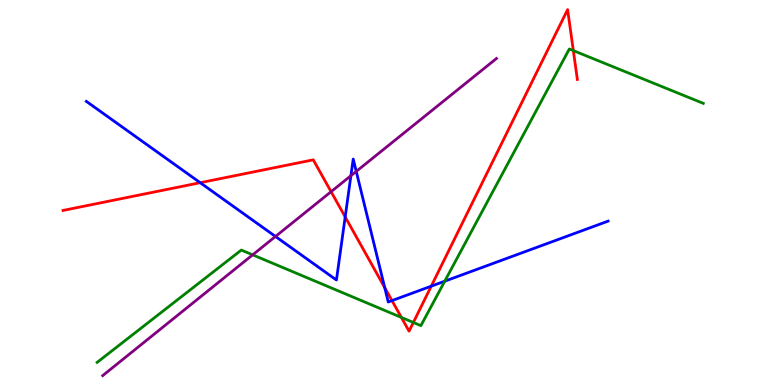[{'lines': ['blue', 'red'], 'intersections': [{'x': 2.58, 'y': 5.25}, {'x': 4.45, 'y': 4.37}, {'x': 4.96, 'y': 2.53}, {'x': 5.06, 'y': 2.19}, {'x': 5.56, 'y': 2.57}]}, {'lines': ['green', 'red'], 'intersections': [{'x': 5.18, 'y': 1.76}, {'x': 5.33, 'y': 1.62}, {'x': 7.4, 'y': 8.69}]}, {'lines': ['purple', 'red'], 'intersections': [{'x': 4.27, 'y': 5.02}]}, {'lines': ['blue', 'green'], 'intersections': [{'x': 5.74, 'y': 2.7}]}, {'lines': ['blue', 'purple'], 'intersections': [{'x': 3.55, 'y': 3.86}, {'x': 4.53, 'y': 5.44}, {'x': 4.6, 'y': 5.55}]}, {'lines': ['green', 'purple'], 'intersections': [{'x': 3.26, 'y': 3.38}]}]